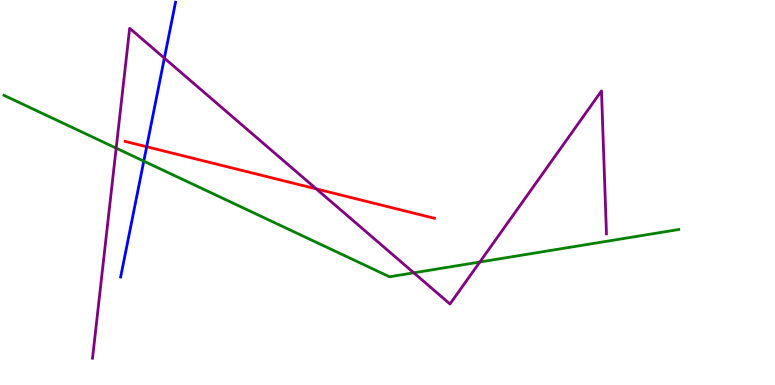[{'lines': ['blue', 'red'], 'intersections': [{'x': 1.89, 'y': 6.19}]}, {'lines': ['green', 'red'], 'intersections': []}, {'lines': ['purple', 'red'], 'intersections': [{'x': 4.08, 'y': 5.09}]}, {'lines': ['blue', 'green'], 'intersections': [{'x': 1.86, 'y': 5.81}]}, {'lines': ['blue', 'purple'], 'intersections': [{'x': 2.12, 'y': 8.49}]}, {'lines': ['green', 'purple'], 'intersections': [{'x': 1.5, 'y': 6.15}, {'x': 5.34, 'y': 2.91}, {'x': 6.19, 'y': 3.19}]}]